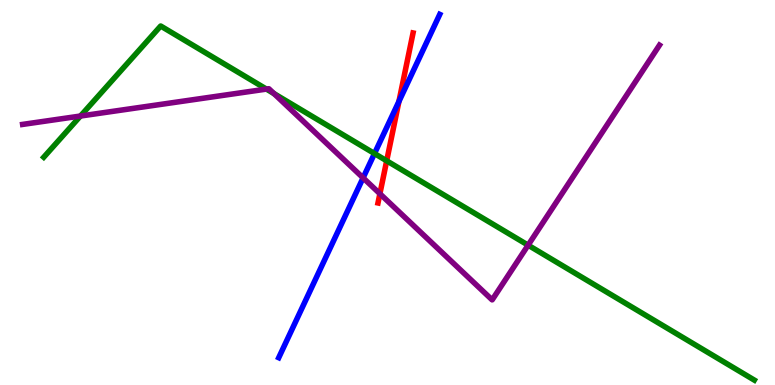[{'lines': ['blue', 'red'], 'intersections': [{'x': 5.15, 'y': 7.37}]}, {'lines': ['green', 'red'], 'intersections': [{'x': 4.99, 'y': 5.82}]}, {'lines': ['purple', 'red'], 'intersections': [{'x': 4.9, 'y': 4.97}]}, {'lines': ['blue', 'green'], 'intersections': [{'x': 4.83, 'y': 6.01}]}, {'lines': ['blue', 'purple'], 'intersections': [{'x': 4.69, 'y': 5.38}]}, {'lines': ['green', 'purple'], 'intersections': [{'x': 1.04, 'y': 6.99}, {'x': 3.44, 'y': 7.69}, {'x': 3.54, 'y': 7.57}, {'x': 6.81, 'y': 3.63}]}]